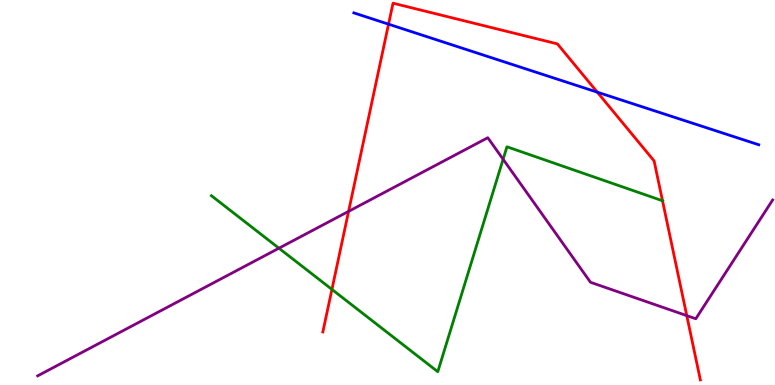[{'lines': ['blue', 'red'], 'intersections': [{'x': 5.01, 'y': 9.37}, {'x': 7.71, 'y': 7.61}]}, {'lines': ['green', 'red'], 'intersections': [{'x': 4.28, 'y': 2.48}, {'x': 8.55, 'y': 4.79}]}, {'lines': ['purple', 'red'], 'intersections': [{'x': 4.5, 'y': 4.51}, {'x': 8.86, 'y': 1.8}]}, {'lines': ['blue', 'green'], 'intersections': []}, {'lines': ['blue', 'purple'], 'intersections': []}, {'lines': ['green', 'purple'], 'intersections': [{'x': 3.6, 'y': 3.55}, {'x': 6.49, 'y': 5.86}]}]